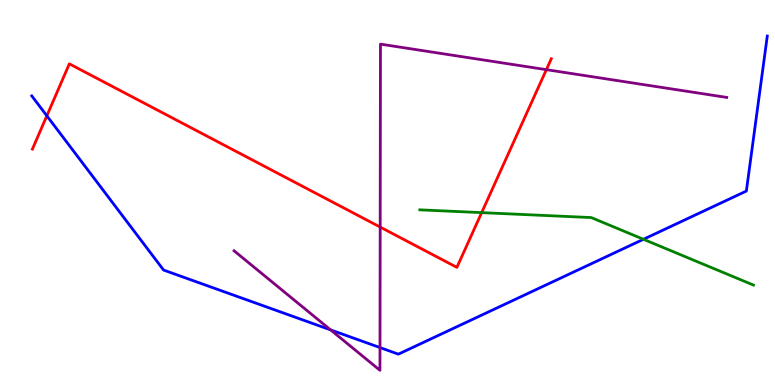[{'lines': ['blue', 'red'], 'intersections': [{'x': 0.604, 'y': 6.99}]}, {'lines': ['green', 'red'], 'intersections': [{'x': 6.22, 'y': 4.48}]}, {'lines': ['purple', 'red'], 'intersections': [{'x': 4.91, 'y': 4.1}, {'x': 7.05, 'y': 8.19}]}, {'lines': ['blue', 'green'], 'intersections': [{'x': 8.3, 'y': 3.78}]}, {'lines': ['blue', 'purple'], 'intersections': [{'x': 4.27, 'y': 1.43}, {'x': 4.9, 'y': 0.972}]}, {'lines': ['green', 'purple'], 'intersections': []}]